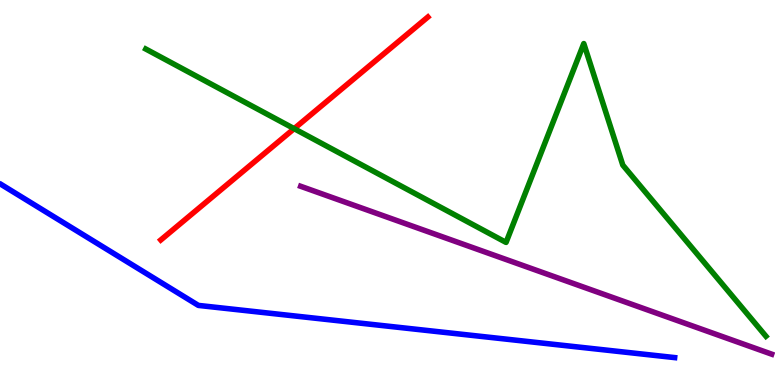[{'lines': ['blue', 'red'], 'intersections': []}, {'lines': ['green', 'red'], 'intersections': [{'x': 3.8, 'y': 6.66}]}, {'lines': ['purple', 'red'], 'intersections': []}, {'lines': ['blue', 'green'], 'intersections': []}, {'lines': ['blue', 'purple'], 'intersections': []}, {'lines': ['green', 'purple'], 'intersections': []}]